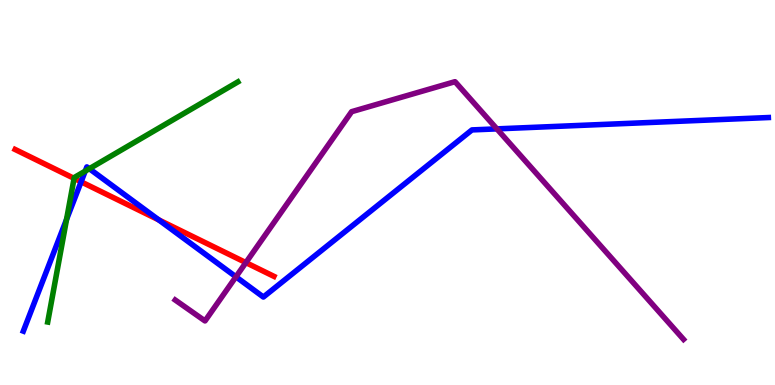[{'lines': ['blue', 'red'], 'intersections': [{'x': 1.05, 'y': 5.28}, {'x': 2.05, 'y': 4.29}]}, {'lines': ['green', 'red'], 'intersections': [{'x': 0.956, 'y': 5.37}]}, {'lines': ['purple', 'red'], 'intersections': [{'x': 3.17, 'y': 3.18}]}, {'lines': ['blue', 'green'], 'intersections': [{'x': 0.859, 'y': 4.3}, {'x': 1.1, 'y': 5.56}, {'x': 1.15, 'y': 5.62}]}, {'lines': ['blue', 'purple'], 'intersections': [{'x': 3.04, 'y': 2.81}, {'x': 6.41, 'y': 6.65}]}, {'lines': ['green', 'purple'], 'intersections': []}]